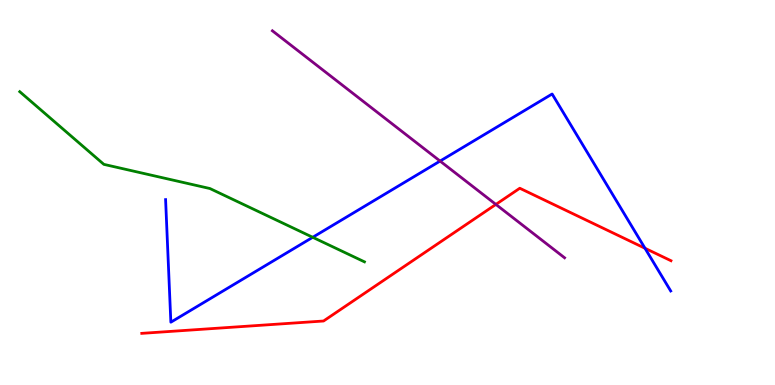[{'lines': ['blue', 'red'], 'intersections': [{'x': 8.32, 'y': 3.55}]}, {'lines': ['green', 'red'], 'intersections': []}, {'lines': ['purple', 'red'], 'intersections': [{'x': 6.4, 'y': 4.69}]}, {'lines': ['blue', 'green'], 'intersections': [{'x': 4.04, 'y': 3.84}]}, {'lines': ['blue', 'purple'], 'intersections': [{'x': 5.68, 'y': 5.82}]}, {'lines': ['green', 'purple'], 'intersections': []}]